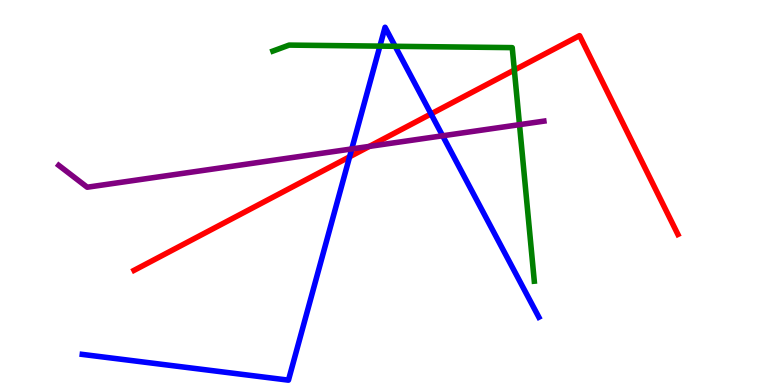[{'lines': ['blue', 'red'], 'intersections': [{'x': 4.51, 'y': 5.93}, {'x': 5.56, 'y': 7.04}]}, {'lines': ['green', 'red'], 'intersections': [{'x': 6.64, 'y': 8.18}]}, {'lines': ['purple', 'red'], 'intersections': [{'x': 4.77, 'y': 6.2}]}, {'lines': ['blue', 'green'], 'intersections': [{'x': 4.9, 'y': 8.8}, {'x': 5.1, 'y': 8.8}]}, {'lines': ['blue', 'purple'], 'intersections': [{'x': 4.54, 'y': 6.13}, {'x': 5.71, 'y': 6.47}]}, {'lines': ['green', 'purple'], 'intersections': [{'x': 6.7, 'y': 6.76}]}]